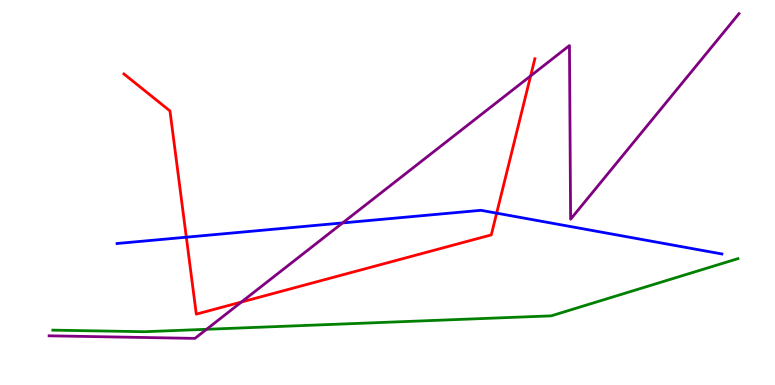[{'lines': ['blue', 'red'], 'intersections': [{'x': 2.4, 'y': 3.84}, {'x': 6.41, 'y': 4.46}]}, {'lines': ['green', 'red'], 'intersections': []}, {'lines': ['purple', 'red'], 'intersections': [{'x': 3.12, 'y': 2.16}, {'x': 6.85, 'y': 8.03}]}, {'lines': ['blue', 'green'], 'intersections': []}, {'lines': ['blue', 'purple'], 'intersections': [{'x': 4.42, 'y': 4.21}]}, {'lines': ['green', 'purple'], 'intersections': [{'x': 2.67, 'y': 1.45}]}]